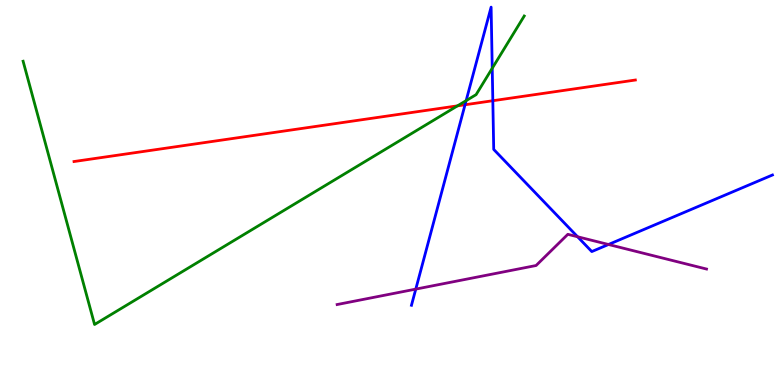[{'lines': ['blue', 'red'], 'intersections': [{'x': 6.0, 'y': 7.28}, {'x': 6.36, 'y': 7.38}]}, {'lines': ['green', 'red'], 'intersections': [{'x': 5.9, 'y': 7.25}]}, {'lines': ['purple', 'red'], 'intersections': []}, {'lines': ['blue', 'green'], 'intersections': [{'x': 6.01, 'y': 7.39}, {'x': 6.35, 'y': 8.23}]}, {'lines': ['blue', 'purple'], 'intersections': [{'x': 5.36, 'y': 2.49}, {'x': 7.45, 'y': 3.85}, {'x': 7.85, 'y': 3.65}]}, {'lines': ['green', 'purple'], 'intersections': []}]